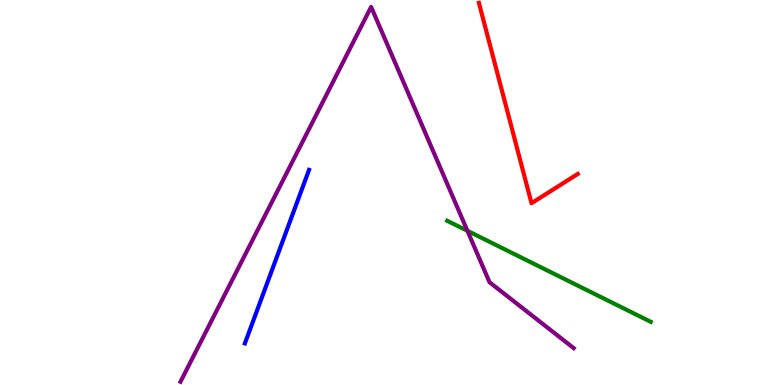[{'lines': ['blue', 'red'], 'intersections': []}, {'lines': ['green', 'red'], 'intersections': []}, {'lines': ['purple', 'red'], 'intersections': []}, {'lines': ['blue', 'green'], 'intersections': []}, {'lines': ['blue', 'purple'], 'intersections': []}, {'lines': ['green', 'purple'], 'intersections': [{'x': 6.03, 'y': 4.0}]}]